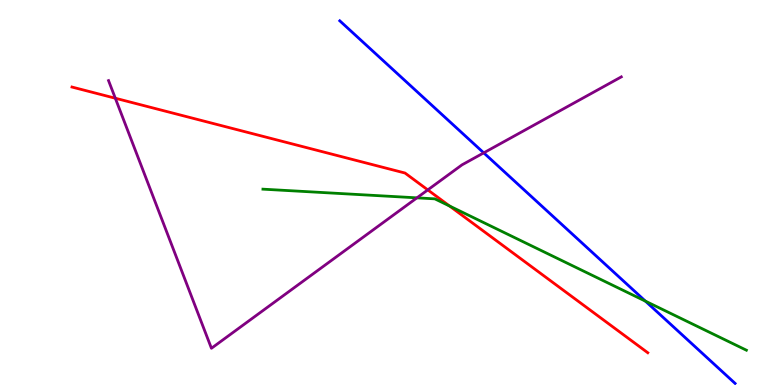[{'lines': ['blue', 'red'], 'intersections': []}, {'lines': ['green', 'red'], 'intersections': [{'x': 5.8, 'y': 4.65}]}, {'lines': ['purple', 'red'], 'intersections': [{'x': 1.49, 'y': 7.45}, {'x': 5.52, 'y': 5.07}]}, {'lines': ['blue', 'green'], 'intersections': [{'x': 8.33, 'y': 2.18}]}, {'lines': ['blue', 'purple'], 'intersections': [{'x': 6.24, 'y': 6.03}]}, {'lines': ['green', 'purple'], 'intersections': [{'x': 5.38, 'y': 4.86}]}]